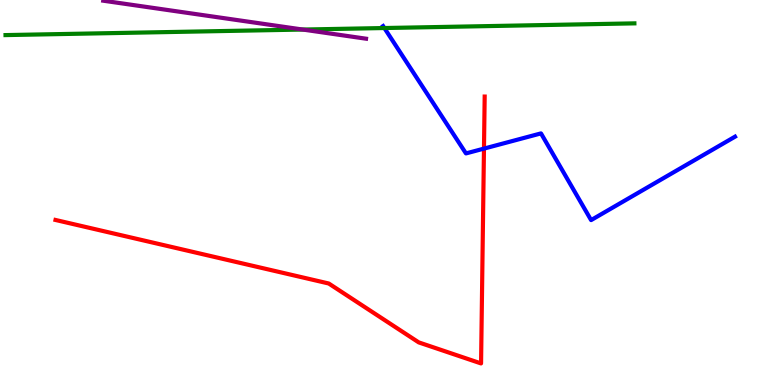[{'lines': ['blue', 'red'], 'intersections': [{'x': 6.24, 'y': 6.14}]}, {'lines': ['green', 'red'], 'intersections': []}, {'lines': ['purple', 'red'], 'intersections': []}, {'lines': ['blue', 'green'], 'intersections': [{'x': 4.96, 'y': 9.27}]}, {'lines': ['blue', 'purple'], 'intersections': []}, {'lines': ['green', 'purple'], 'intersections': [{'x': 3.91, 'y': 9.23}]}]